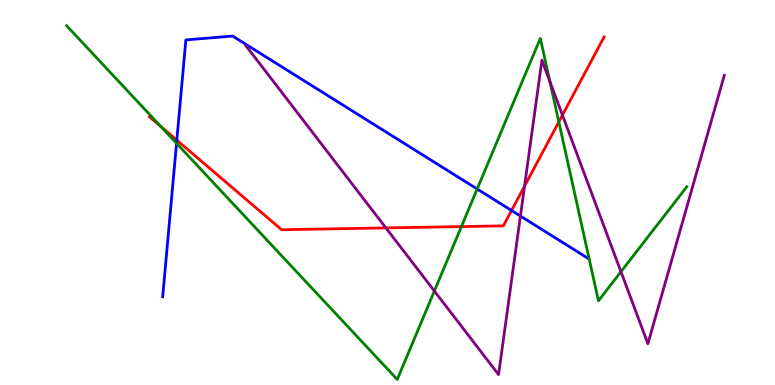[{'lines': ['blue', 'red'], 'intersections': [{'x': 2.28, 'y': 6.36}, {'x': 6.6, 'y': 4.53}]}, {'lines': ['green', 'red'], 'intersections': [{'x': 2.08, 'y': 6.71}, {'x': 5.95, 'y': 4.11}, {'x': 7.21, 'y': 6.83}]}, {'lines': ['purple', 'red'], 'intersections': [{'x': 4.98, 'y': 4.08}, {'x': 6.77, 'y': 5.16}, {'x': 7.26, 'y': 7.01}]}, {'lines': ['blue', 'green'], 'intersections': [{'x': 2.28, 'y': 6.28}, {'x': 6.16, 'y': 5.09}]}, {'lines': ['blue', 'purple'], 'intersections': [{'x': 6.72, 'y': 4.39}]}, {'lines': ['green', 'purple'], 'intersections': [{'x': 5.6, 'y': 2.44}, {'x': 7.1, 'y': 7.88}, {'x': 8.01, 'y': 2.94}]}]